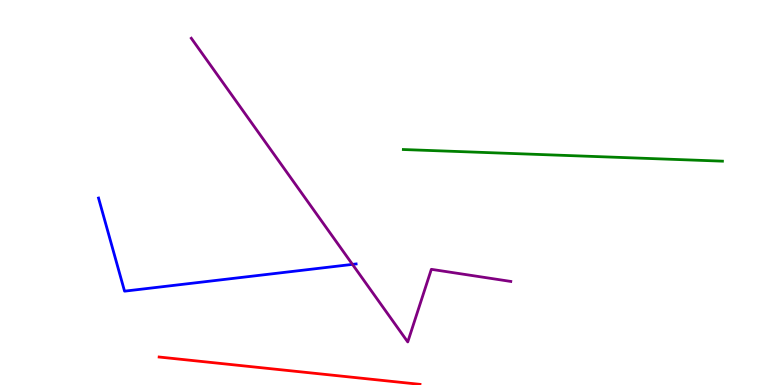[{'lines': ['blue', 'red'], 'intersections': []}, {'lines': ['green', 'red'], 'intersections': []}, {'lines': ['purple', 'red'], 'intersections': []}, {'lines': ['blue', 'green'], 'intersections': []}, {'lines': ['blue', 'purple'], 'intersections': [{'x': 4.55, 'y': 3.13}]}, {'lines': ['green', 'purple'], 'intersections': []}]